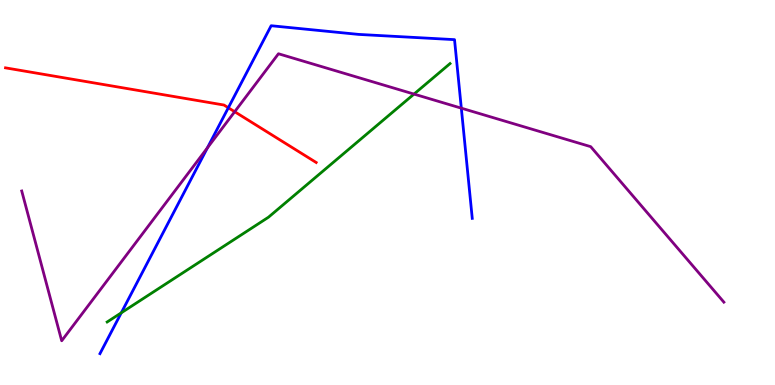[{'lines': ['blue', 'red'], 'intersections': [{'x': 2.95, 'y': 7.2}]}, {'lines': ['green', 'red'], 'intersections': []}, {'lines': ['purple', 'red'], 'intersections': [{'x': 3.03, 'y': 7.1}]}, {'lines': ['blue', 'green'], 'intersections': [{'x': 1.56, 'y': 1.87}]}, {'lines': ['blue', 'purple'], 'intersections': [{'x': 2.68, 'y': 6.16}, {'x': 5.95, 'y': 7.19}]}, {'lines': ['green', 'purple'], 'intersections': [{'x': 5.34, 'y': 7.56}]}]